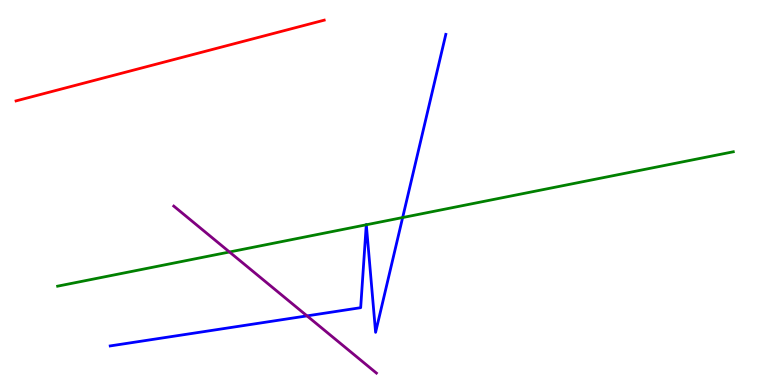[{'lines': ['blue', 'red'], 'intersections': []}, {'lines': ['green', 'red'], 'intersections': []}, {'lines': ['purple', 'red'], 'intersections': []}, {'lines': ['blue', 'green'], 'intersections': [{'x': 4.73, 'y': 4.16}, {'x': 4.73, 'y': 4.16}, {'x': 5.2, 'y': 4.35}]}, {'lines': ['blue', 'purple'], 'intersections': [{'x': 3.96, 'y': 1.8}]}, {'lines': ['green', 'purple'], 'intersections': [{'x': 2.96, 'y': 3.45}]}]